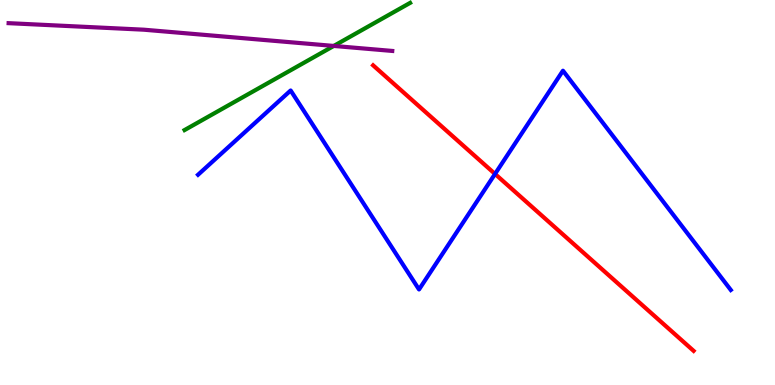[{'lines': ['blue', 'red'], 'intersections': [{'x': 6.39, 'y': 5.48}]}, {'lines': ['green', 'red'], 'intersections': []}, {'lines': ['purple', 'red'], 'intersections': []}, {'lines': ['blue', 'green'], 'intersections': []}, {'lines': ['blue', 'purple'], 'intersections': []}, {'lines': ['green', 'purple'], 'intersections': [{'x': 4.31, 'y': 8.81}]}]